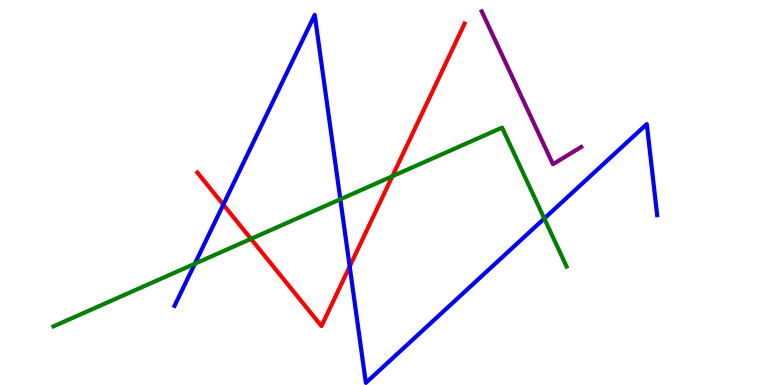[{'lines': ['blue', 'red'], 'intersections': [{'x': 2.88, 'y': 4.69}, {'x': 4.51, 'y': 3.08}]}, {'lines': ['green', 'red'], 'intersections': [{'x': 3.24, 'y': 3.8}, {'x': 5.06, 'y': 5.42}]}, {'lines': ['purple', 'red'], 'intersections': []}, {'lines': ['blue', 'green'], 'intersections': [{'x': 2.51, 'y': 3.15}, {'x': 4.39, 'y': 4.82}, {'x': 7.02, 'y': 4.32}]}, {'lines': ['blue', 'purple'], 'intersections': []}, {'lines': ['green', 'purple'], 'intersections': []}]